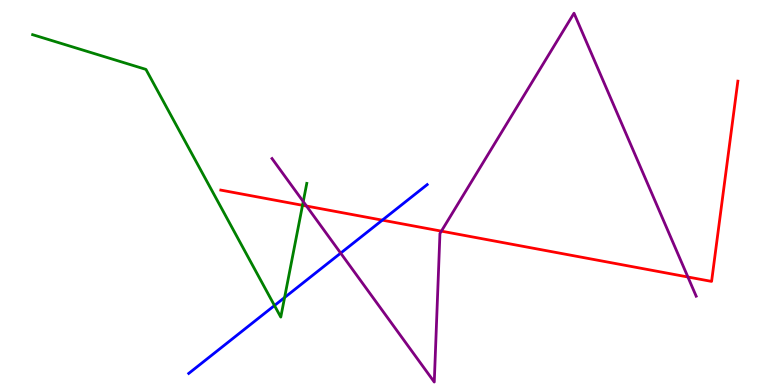[{'lines': ['blue', 'red'], 'intersections': [{'x': 4.93, 'y': 4.28}]}, {'lines': ['green', 'red'], 'intersections': [{'x': 3.9, 'y': 4.67}]}, {'lines': ['purple', 'red'], 'intersections': [{'x': 3.95, 'y': 4.65}, {'x': 5.7, 'y': 4.0}, {'x': 8.88, 'y': 2.81}]}, {'lines': ['blue', 'green'], 'intersections': [{'x': 3.54, 'y': 2.06}, {'x': 3.67, 'y': 2.27}]}, {'lines': ['blue', 'purple'], 'intersections': [{'x': 4.4, 'y': 3.43}]}, {'lines': ['green', 'purple'], 'intersections': [{'x': 3.91, 'y': 4.76}]}]